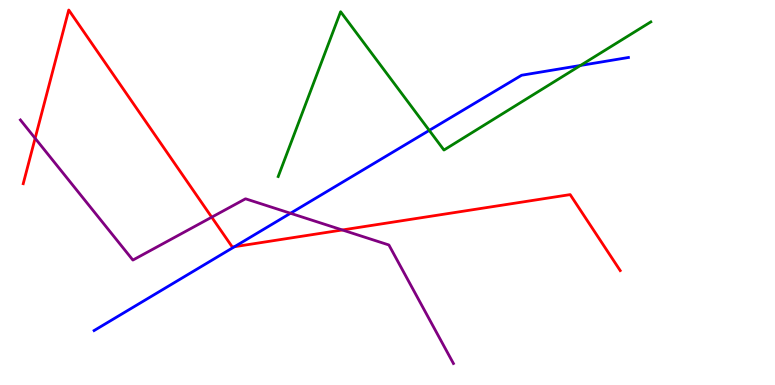[{'lines': ['blue', 'red'], 'intersections': [{'x': 3.03, 'y': 3.59}]}, {'lines': ['green', 'red'], 'intersections': []}, {'lines': ['purple', 'red'], 'intersections': [{'x': 0.453, 'y': 6.41}, {'x': 2.73, 'y': 4.36}, {'x': 4.42, 'y': 4.03}]}, {'lines': ['blue', 'green'], 'intersections': [{'x': 5.54, 'y': 6.61}, {'x': 7.49, 'y': 8.3}]}, {'lines': ['blue', 'purple'], 'intersections': [{'x': 3.75, 'y': 4.46}]}, {'lines': ['green', 'purple'], 'intersections': []}]